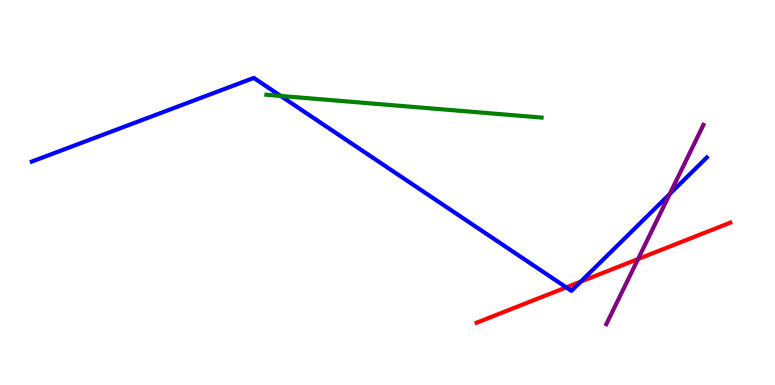[{'lines': ['blue', 'red'], 'intersections': [{'x': 7.31, 'y': 2.54}, {'x': 7.49, 'y': 2.68}]}, {'lines': ['green', 'red'], 'intersections': []}, {'lines': ['purple', 'red'], 'intersections': [{'x': 8.23, 'y': 3.27}]}, {'lines': ['blue', 'green'], 'intersections': [{'x': 3.62, 'y': 7.51}]}, {'lines': ['blue', 'purple'], 'intersections': [{'x': 8.64, 'y': 4.96}]}, {'lines': ['green', 'purple'], 'intersections': []}]